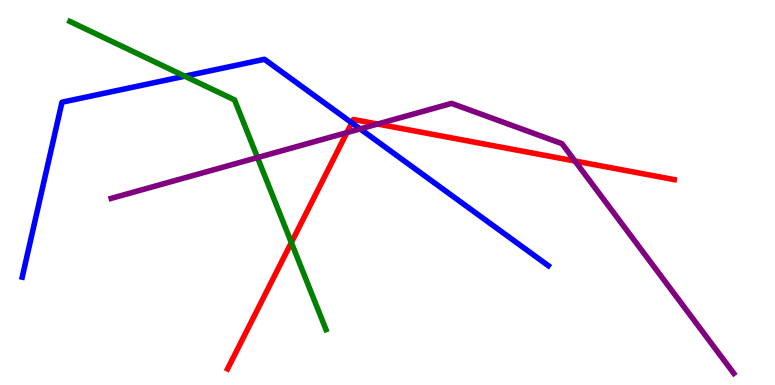[{'lines': ['blue', 'red'], 'intersections': [{'x': 4.54, 'y': 6.81}]}, {'lines': ['green', 'red'], 'intersections': [{'x': 3.76, 'y': 3.7}]}, {'lines': ['purple', 'red'], 'intersections': [{'x': 4.48, 'y': 6.56}, {'x': 4.87, 'y': 6.78}, {'x': 7.42, 'y': 5.82}]}, {'lines': ['blue', 'green'], 'intersections': [{'x': 2.38, 'y': 8.02}]}, {'lines': ['blue', 'purple'], 'intersections': [{'x': 4.65, 'y': 6.65}]}, {'lines': ['green', 'purple'], 'intersections': [{'x': 3.32, 'y': 5.91}]}]